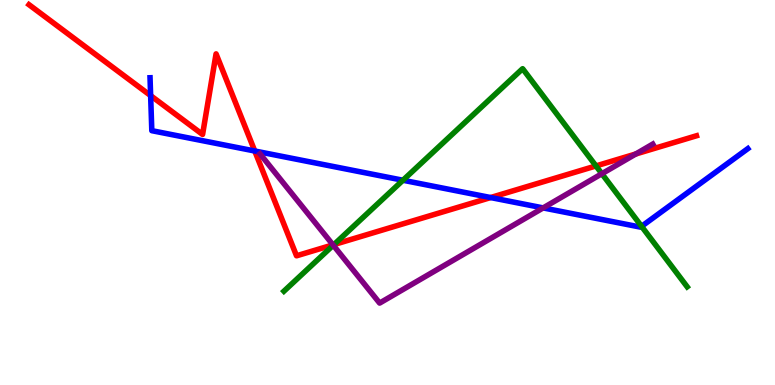[{'lines': ['blue', 'red'], 'intersections': [{'x': 1.94, 'y': 7.52}, {'x': 3.29, 'y': 6.08}, {'x': 6.33, 'y': 4.87}]}, {'lines': ['green', 'red'], 'intersections': [{'x': 4.31, 'y': 3.65}, {'x': 7.69, 'y': 5.69}]}, {'lines': ['purple', 'red'], 'intersections': [{'x': 4.3, 'y': 3.64}, {'x': 8.2, 'y': 6.0}]}, {'lines': ['blue', 'green'], 'intersections': [{'x': 5.2, 'y': 5.32}, {'x': 8.28, 'y': 4.12}]}, {'lines': ['blue', 'purple'], 'intersections': [{'x': 7.01, 'y': 4.6}]}, {'lines': ['green', 'purple'], 'intersections': [{'x': 4.3, 'y': 3.63}, {'x': 7.77, 'y': 5.49}]}]